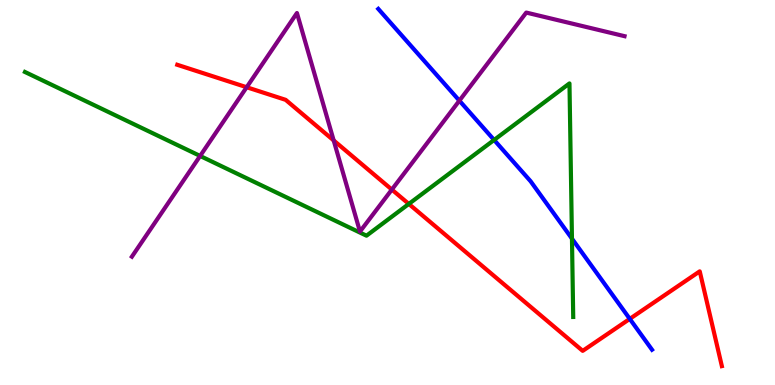[{'lines': ['blue', 'red'], 'intersections': [{'x': 8.13, 'y': 1.72}]}, {'lines': ['green', 'red'], 'intersections': [{'x': 5.28, 'y': 4.7}]}, {'lines': ['purple', 'red'], 'intersections': [{'x': 3.18, 'y': 7.73}, {'x': 4.31, 'y': 6.35}, {'x': 5.06, 'y': 5.08}]}, {'lines': ['blue', 'green'], 'intersections': [{'x': 6.38, 'y': 6.36}, {'x': 7.38, 'y': 3.8}]}, {'lines': ['blue', 'purple'], 'intersections': [{'x': 5.93, 'y': 7.39}]}, {'lines': ['green', 'purple'], 'intersections': [{'x': 2.58, 'y': 5.95}]}]